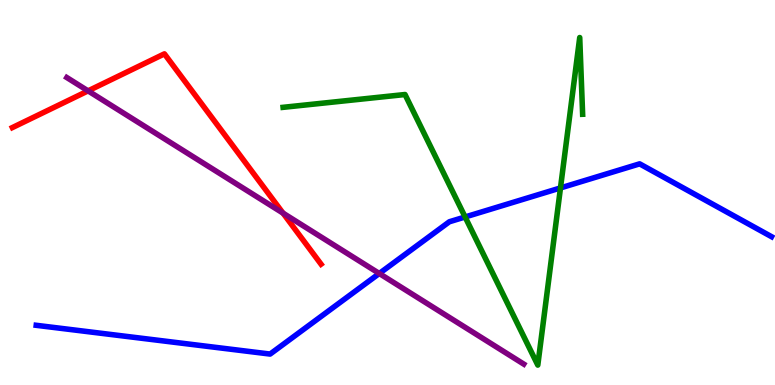[{'lines': ['blue', 'red'], 'intersections': []}, {'lines': ['green', 'red'], 'intersections': []}, {'lines': ['purple', 'red'], 'intersections': [{'x': 1.14, 'y': 7.64}, {'x': 3.65, 'y': 4.46}]}, {'lines': ['blue', 'green'], 'intersections': [{'x': 6.0, 'y': 4.36}, {'x': 7.23, 'y': 5.12}]}, {'lines': ['blue', 'purple'], 'intersections': [{'x': 4.89, 'y': 2.9}]}, {'lines': ['green', 'purple'], 'intersections': []}]